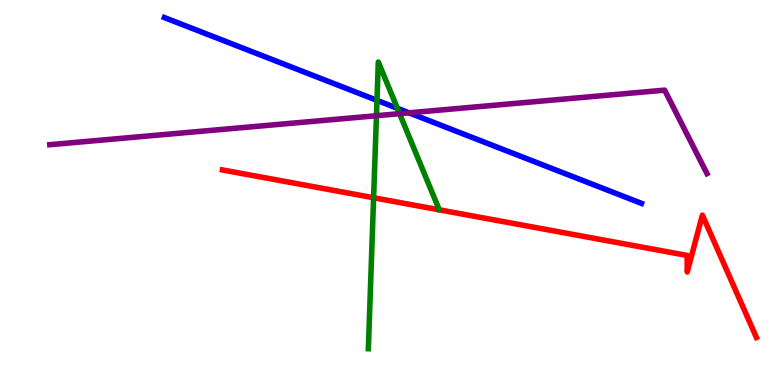[{'lines': ['blue', 'red'], 'intersections': []}, {'lines': ['green', 'red'], 'intersections': [{'x': 4.82, 'y': 4.86}]}, {'lines': ['purple', 'red'], 'intersections': []}, {'lines': ['blue', 'green'], 'intersections': [{'x': 4.86, 'y': 7.39}, {'x': 5.13, 'y': 7.19}]}, {'lines': ['blue', 'purple'], 'intersections': [{'x': 5.28, 'y': 7.07}]}, {'lines': ['green', 'purple'], 'intersections': [{'x': 4.86, 'y': 6.99}, {'x': 5.16, 'y': 7.05}]}]